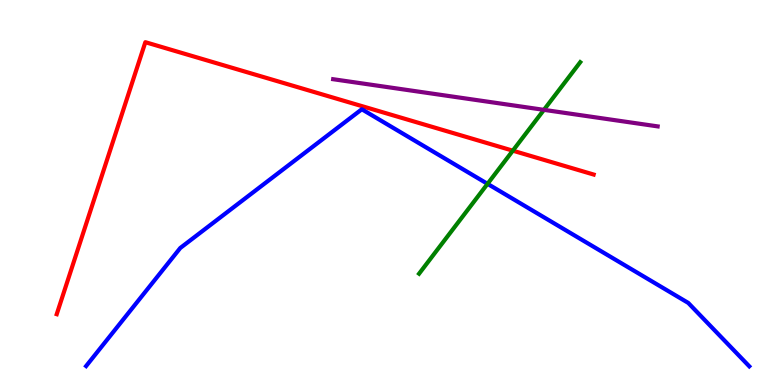[{'lines': ['blue', 'red'], 'intersections': []}, {'lines': ['green', 'red'], 'intersections': [{'x': 6.62, 'y': 6.09}]}, {'lines': ['purple', 'red'], 'intersections': []}, {'lines': ['blue', 'green'], 'intersections': [{'x': 6.29, 'y': 5.22}]}, {'lines': ['blue', 'purple'], 'intersections': []}, {'lines': ['green', 'purple'], 'intersections': [{'x': 7.02, 'y': 7.15}]}]